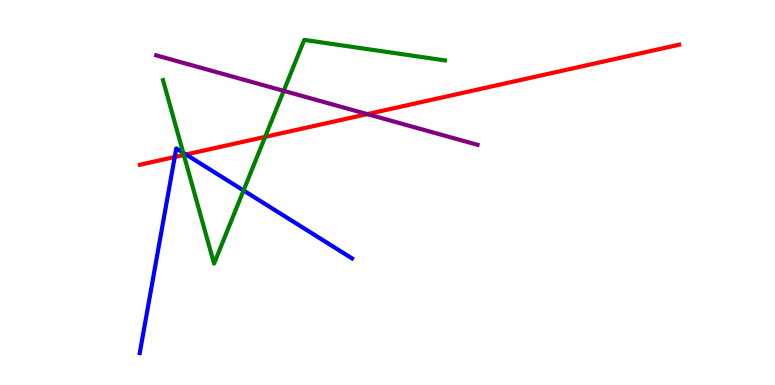[{'lines': ['blue', 'red'], 'intersections': [{'x': 2.25, 'y': 5.92}, {'x': 2.4, 'y': 5.99}]}, {'lines': ['green', 'red'], 'intersections': [{'x': 2.37, 'y': 5.97}, {'x': 3.42, 'y': 6.44}]}, {'lines': ['purple', 'red'], 'intersections': [{'x': 4.74, 'y': 7.04}]}, {'lines': ['blue', 'green'], 'intersections': [{'x': 2.36, 'y': 6.03}, {'x': 3.14, 'y': 5.05}]}, {'lines': ['blue', 'purple'], 'intersections': []}, {'lines': ['green', 'purple'], 'intersections': [{'x': 3.66, 'y': 7.64}]}]